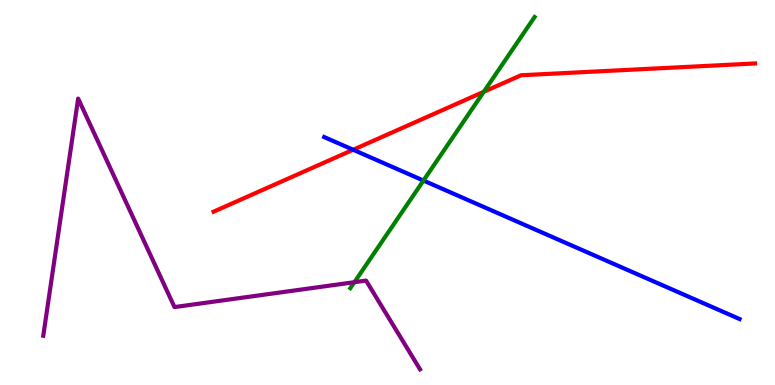[{'lines': ['blue', 'red'], 'intersections': [{'x': 4.56, 'y': 6.11}]}, {'lines': ['green', 'red'], 'intersections': [{'x': 6.24, 'y': 7.62}]}, {'lines': ['purple', 'red'], 'intersections': []}, {'lines': ['blue', 'green'], 'intersections': [{'x': 5.46, 'y': 5.31}]}, {'lines': ['blue', 'purple'], 'intersections': []}, {'lines': ['green', 'purple'], 'intersections': [{'x': 4.57, 'y': 2.67}]}]